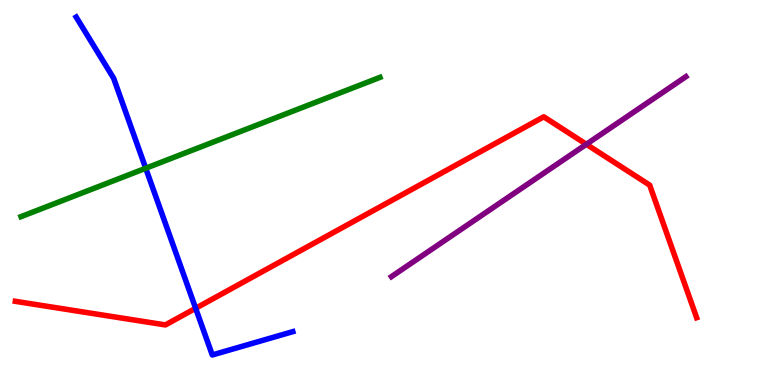[{'lines': ['blue', 'red'], 'intersections': [{'x': 2.52, 'y': 1.99}]}, {'lines': ['green', 'red'], 'intersections': []}, {'lines': ['purple', 'red'], 'intersections': [{'x': 7.57, 'y': 6.25}]}, {'lines': ['blue', 'green'], 'intersections': [{'x': 1.88, 'y': 5.63}]}, {'lines': ['blue', 'purple'], 'intersections': []}, {'lines': ['green', 'purple'], 'intersections': []}]